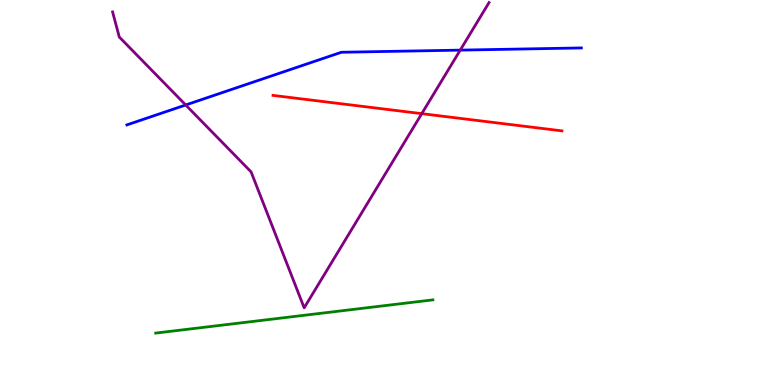[{'lines': ['blue', 'red'], 'intersections': []}, {'lines': ['green', 'red'], 'intersections': []}, {'lines': ['purple', 'red'], 'intersections': [{'x': 5.44, 'y': 7.05}]}, {'lines': ['blue', 'green'], 'intersections': []}, {'lines': ['blue', 'purple'], 'intersections': [{'x': 2.4, 'y': 7.27}, {'x': 5.94, 'y': 8.7}]}, {'lines': ['green', 'purple'], 'intersections': []}]